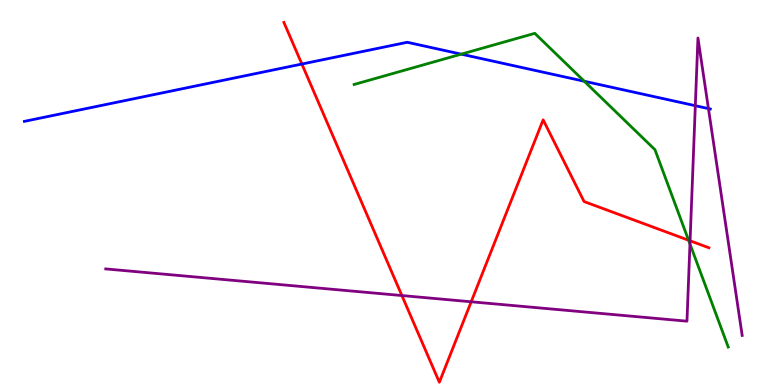[{'lines': ['blue', 'red'], 'intersections': [{'x': 3.9, 'y': 8.34}]}, {'lines': ['green', 'red'], 'intersections': [{'x': 8.88, 'y': 3.76}]}, {'lines': ['purple', 'red'], 'intersections': [{'x': 5.19, 'y': 2.32}, {'x': 6.08, 'y': 2.16}, {'x': 8.9, 'y': 3.75}]}, {'lines': ['blue', 'green'], 'intersections': [{'x': 5.95, 'y': 8.59}, {'x': 7.54, 'y': 7.89}]}, {'lines': ['blue', 'purple'], 'intersections': [{'x': 8.97, 'y': 7.25}, {'x': 9.14, 'y': 7.18}]}, {'lines': ['green', 'purple'], 'intersections': [{'x': 8.9, 'y': 3.66}]}]